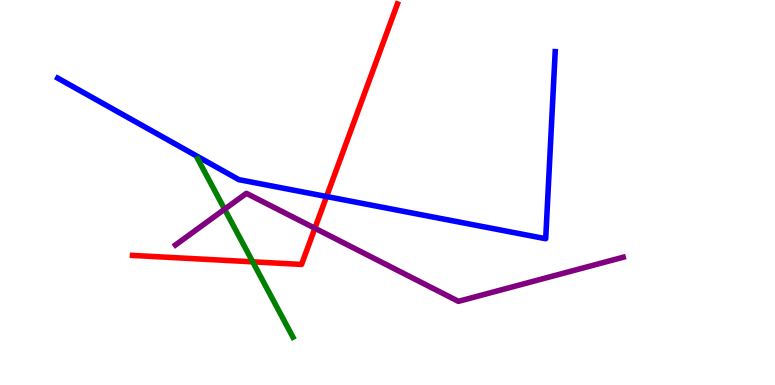[{'lines': ['blue', 'red'], 'intersections': [{'x': 4.21, 'y': 4.9}]}, {'lines': ['green', 'red'], 'intersections': [{'x': 3.26, 'y': 3.2}]}, {'lines': ['purple', 'red'], 'intersections': [{'x': 4.06, 'y': 4.07}]}, {'lines': ['blue', 'green'], 'intersections': []}, {'lines': ['blue', 'purple'], 'intersections': []}, {'lines': ['green', 'purple'], 'intersections': [{'x': 2.9, 'y': 4.57}]}]